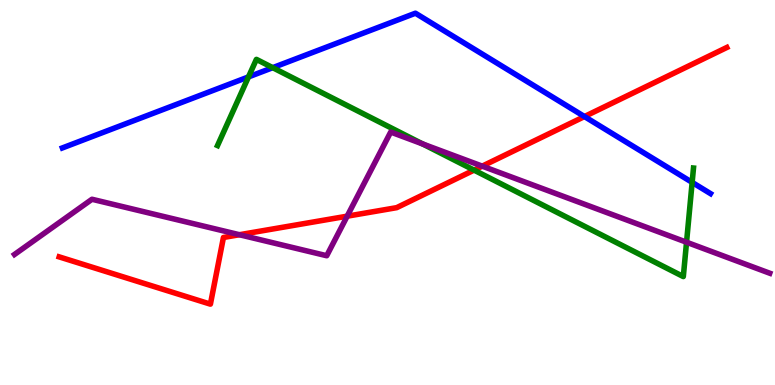[{'lines': ['blue', 'red'], 'intersections': [{'x': 7.54, 'y': 6.97}]}, {'lines': ['green', 'red'], 'intersections': [{'x': 6.12, 'y': 5.58}]}, {'lines': ['purple', 'red'], 'intersections': [{'x': 3.09, 'y': 3.9}, {'x': 4.48, 'y': 4.38}, {'x': 6.22, 'y': 5.68}]}, {'lines': ['blue', 'green'], 'intersections': [{'x': 3.21, 'y': 8.0}, {'x': 3.52, 'y': 8.24}, {'x': 8.93, 'y': 5.26}]}, {'lines': ['blue', 'purple'], 'intersections': []}, {'lines': ['green', 'purple'], 'intersections': [{'x': 5.45, 'y': 6.26}, {'x': 8.86, 'y': 3.71}]}]